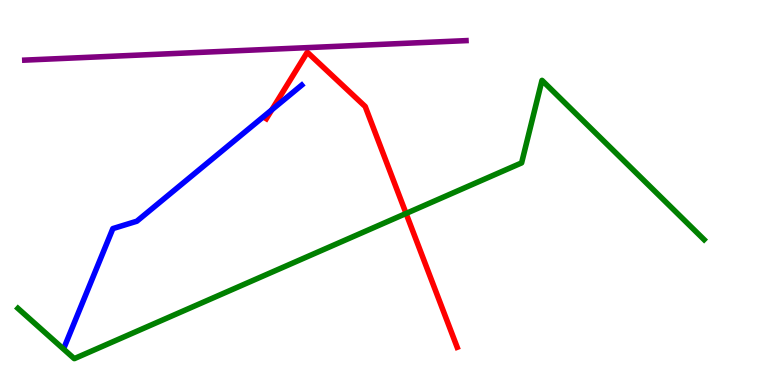[{'lines': ['blue', 'red'], 'intersections': [{'x': 3.51, 'y': 7.15}]}, {'lines': ['green', 'red'], 'intersections': [{'x': 5.24, 'y': 4.46}]}, {'lines': ['purple', 'red'], 'intersections': []}, {'lines': ['blue', 'green'], 'intersections': []}, {'lines': ['blue', 'purple'], 'intersections': []}, {'lines': ['green', 'purple'], 'intersections': []}]